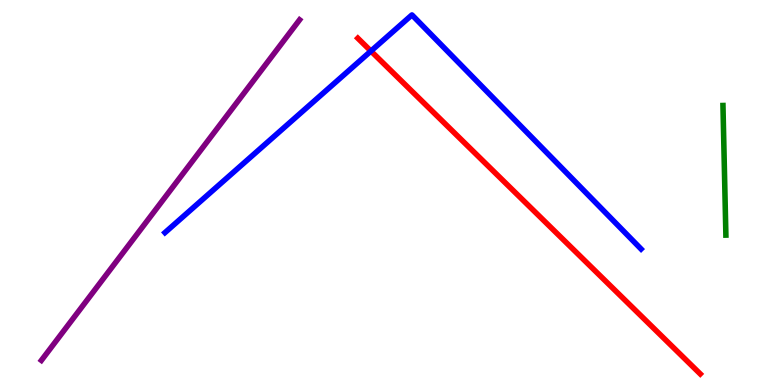[{'lines': ['blue', 'red'], 'intersections': [{'x': 4.79, 'y': 8.67}]}, {'lines': ['green', 'red'], 'intersections': []}, {'lines': ['purple', 'red'], 'intersections': []}, {'lines': ['blue', 'green'], 'intersections': []}, {'lines': ['blue', 'purple'], 'intersections': []}, {'lines': ['green', 'purple'], 'intersections': []}]